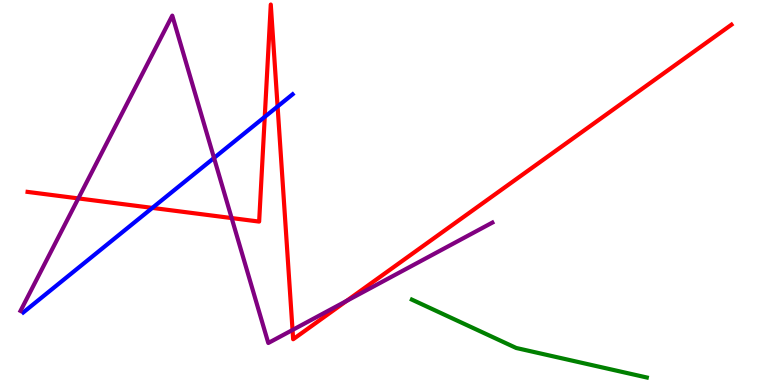[{'lines': ['blue', 'red'], 'intersections': [{'x': 1.97, 'y': 4.6}, {'x': 3.42, 'y': 6.96}, {'x': 3.58, 'y': 7.23}]}, {'lines': ['green', 'red'], 'intersections': []}, {'lines': ['purple', 'red'], 'intersections': [{'x': 1.01, 'y': 4.85}, {'x': 2.99, 'y': 4.34}, {'x': 3.77, 'y': 1.43}, {'x': 4.47, 'y': 2.18}]}, {'lines': ['blue', 'green'], 'intersections': []}, {'lines': ['blue', 'purple'], 'intersections': [{'x': 2.76, 'y': 5.9}]}, {'lines': ['green', 'purple'], 'intersections': []}]